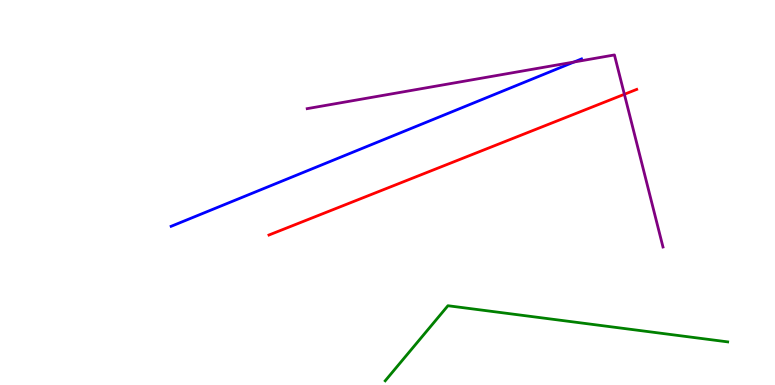[{'lines': ['blue', 'red'], 'intersections': []}, {'lines': ['green', 'red'], 'intersections': []}, {'lines': ['purple', 'red'], 'intersections': [{'x': 8.06, 'y': 7.55}]}, {'lines': ['blue', 'green'], 'intersections': []}, {'lines': ['blue', 'purple'], 'intersections': [{'x': 7.41, 'y': 8.39}]}, {'lines': ['green', 'purple'], 'intersections': []}]